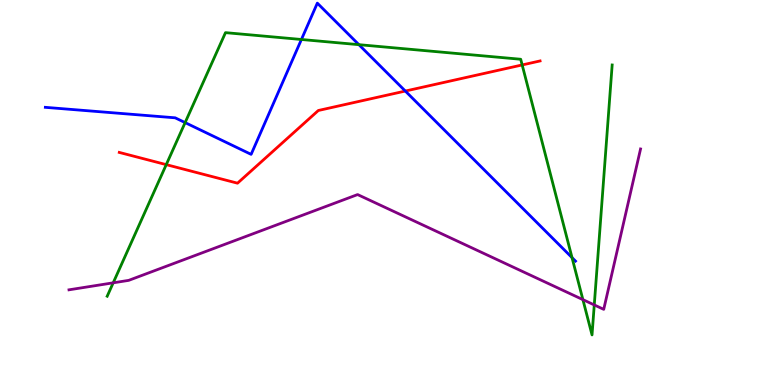[{'lines': ['blue', 'red'], 'intersections': [{'x': 5.23, 'y': 7.63}]}, {'lines': ['green', 'red'], 'intersections': [{'x': 2.15, 'y': 5.72}, {'x': 6.74, 'y': 8.31}]}, {'lines': ['purple', 'red'], 'intersections': []}, {'lines': ['blue', 'green'], 'intersections': [{'x': 2.39, 'y': 6.82}, {'x': 3.89, 'y': 8.97}, {'x': 4.63, 'y': 8.84}, {'x': 7.38, 'y': 3.31}]}, {'lines': ['blue', 'purple'], 'intersections': []}, {'lines': ['green', 'purple'], 'intersections': [{'x': 1.46, 'y': 2.65}, {'x': 7.52, 'y': 2.22}, {'x': 7.67, 'y': 2.08}]}]